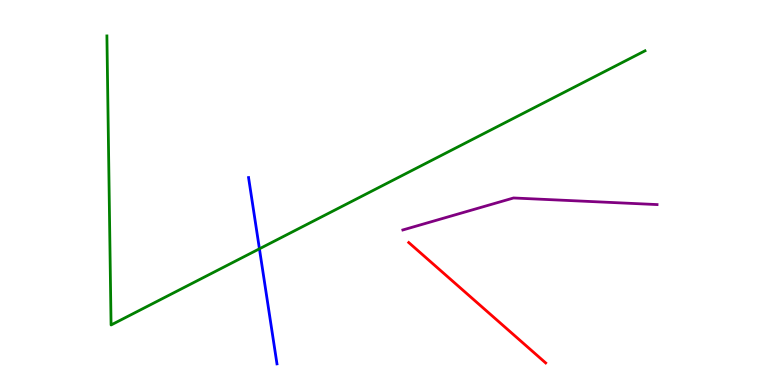[{'lines': ['blue', 'red'], 'intersections': []}, {'lines': ['green', 'red'], 'intersections': []}, {'lines': ['purple', 'red'], 'intersections': []}, {'lines': ['blue', 'green'], 'intersections': [{'x': 3.35, 'y': 3.54}]}, {'lines': ['blue', 'purple'], 'intersections': []}, {'lines': ['green', 'purple'], 'intersections': []}]